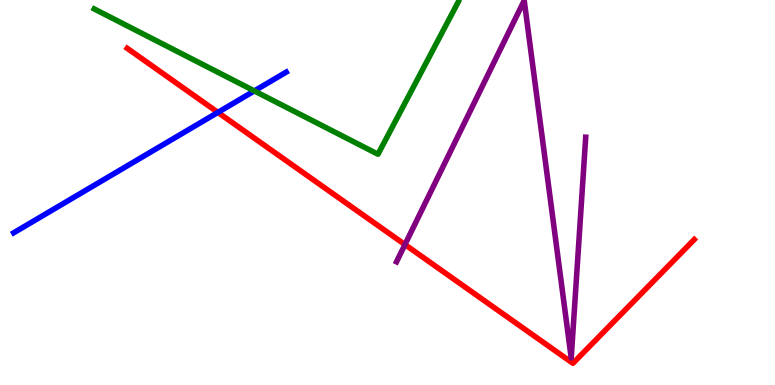[{'lines': ['blue', 'red'], 'intersections': [{'x': 2.81, 'y': 7.08}]}, {'lines': ['green', 'red'], 'intersections': []}, {'lines': ['purple', 'red'], 'intersections': [{'x': 5.23, 'y': 3.65}]}, {'lines': ['blue', 'green'], 'intersections': [{'x': 3.28, 'y': 7.64}]}, {'lines': ['blue', 'purple'], 'intersections': []}, {'lines': ['green', 'purple'], 'intersections': []}]